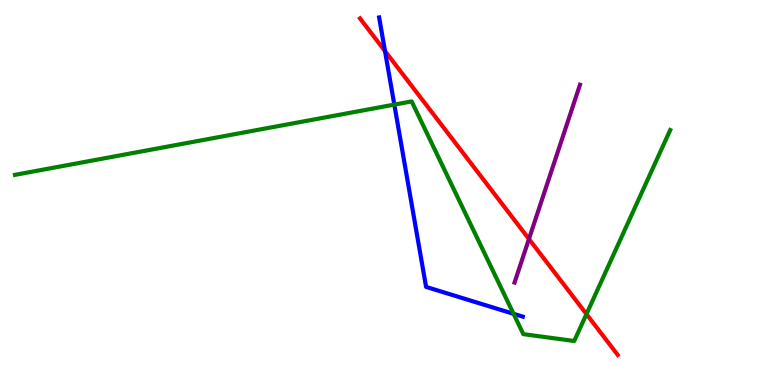[{'lines': ['blue', 'red'], 'intersections': [{'x': 4.97, 'y': 8.67}]}, {'lines': ['green', 'red'], 'intersections': [{'x': 7.57, 'y': 1.84}]}, {'lines': ['purple', 'red'], 'intersections': [{'x': 6.83, 'y': 3.79}]}, {'lines': ['blue', 'green'], 'intersections': [{'x': 5.09, 'y': 7.28}, {'x': 6.63, 'y': 1.85}]}, {'lines': ['blue', 'purple'], 'intersections': []}, {'lines': ['green', 'purple'], 'intersections': []}]